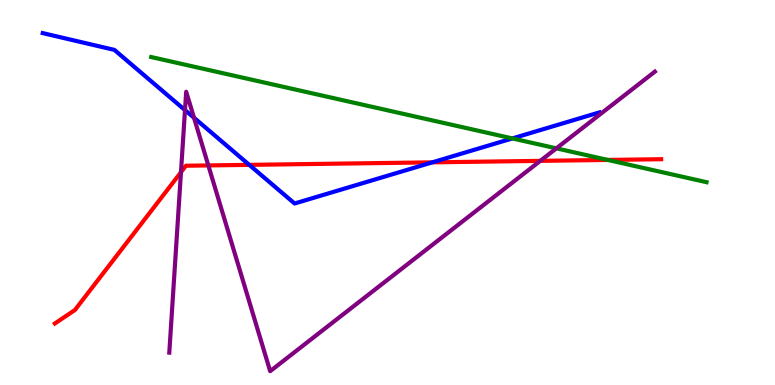[{'lines': ['blue', 'red'], 'intersections': [{'x': 3.22, 'y': 5.72}, {'x': 5.58, 'y': 5.78}]}, {'lines': ['green', 'red'], 'intersections': [{'x': 7.84, 'y': 5.85}]}, {'lines': ['purple', 'red'], 'intersections': [{'x': 2.34, 'y': 5.53}, {'x': 2.69, 'y': 5.7}, {'x': 6.97, 'y': 5.82}]}, {'lines': ['blue', 'green'], 'intersections': [{'x': 6.61, 'y': 6.4}]}, {'lines': ['blue', 'purple'], 'intersections': [{'x': 2.39, 'y': 7.14}, {'x': 2.5, 'y': 6.94}]}, {'lines': ['green', 'purple'], 'intersections': [{'x': 7.18, 'y': 6.15}]}]